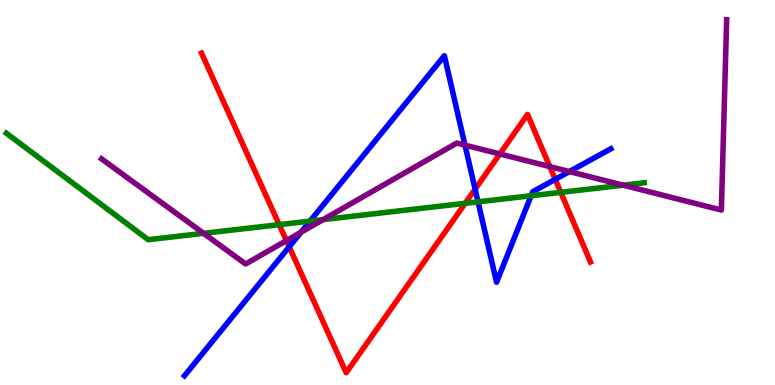[{'lines': ['blue', 'red'], 'intersections': [{'x': 3.73, 'y': 3.59}, {'x': 6.13, 'y': 5.09}, {'x': 7.16, 'y': 5.34}]}, {'lines': ['green', 'red'], 'intersections': [{'x': 3.6, 'y': 4.16}, {'x': 6.0, 'y': 4.72}, {'x': 7.24, 'y': 5.0}]}, {'lines': ['purple', 'red'], 'intersections': [{'x': 3.7, 'y': 3.75}, {'x': 6.45, 'y': 6.0}, {'x': 7.09, 'y': 5.67}]}, {'lines': ['blue', 'green'], 'intersections': [{'x': 4.0, 'y': 4.26}, {'x': 6.17, 'y': 4.76}, {'x': 6.85, 'y': 4.92}]}, {'lines': ['blue', 'purple'], 'intersections': [{'x': 3.88, 'y': 3.97}, {'x': 6.0, 'y': 6.23}, {'x': 7.35, 'y': 5.54}]}, {'lines': ['green', 'purple'], 'intersections': [{'x': 2.63, 'y': 3.94}, {'x': 4.17, 'y': 4.3}, {'x': 8.04, 'y': 5.19}]}]